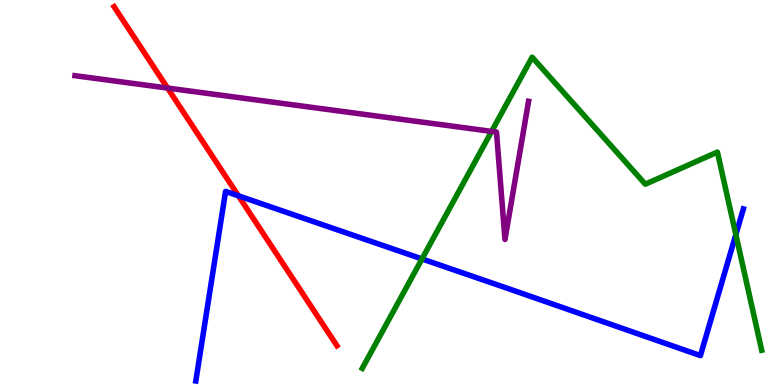[{'lines': ['blue', 'red'], 'intersections': [{'x': 3.08, 'y': 4.91}]}, {'lines': ['green', 'red'], 'intersections': []}, {'lines': ['purple', 'red'], 'intersections': [{'x': 2.16, 'y': 7.71}]}, {'lines': ['blue', 'green'], 'intersections': [{'x': 5.45, 'y': 3.27}, {'x': 9.49, 'y': 3.91}]}, {'lines': ['blue', 'purple'], 'intersections': []}, {'lines': ['green', 'purple'], 'intersections': [{'x': 6.34, 'y': 6.59}]}]